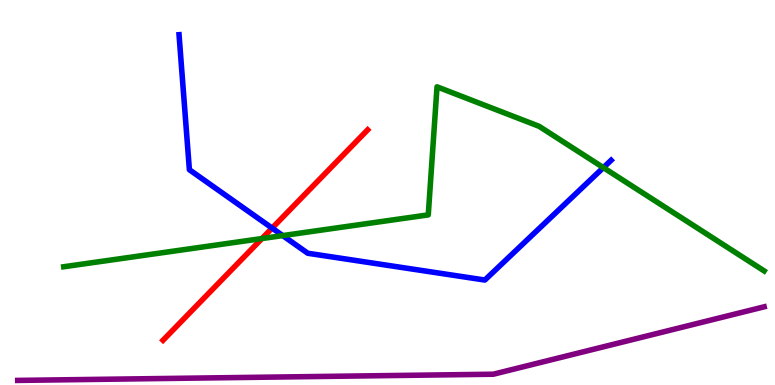[{'lines': ['blue', 'red'], 'intersections': [{'x': 3.51, 'y': 4.08}]}, {'lines': ['green', 'red'], 'intersections': [{'x': 3.38, 'y': 3.8}]}, {'lines': ['purple', 'red'], 'intersections': []}, {'lines': ['blue', 'green'], 'intersections': [{'x': 3.65, 'y': 3.88}, {'x': 7.79, 'y': 5.65}]}, {'lines': ['blue', 'purple'], 'intersections': []}, {'lines': ['green', 'purple'], 'intersections': []}]